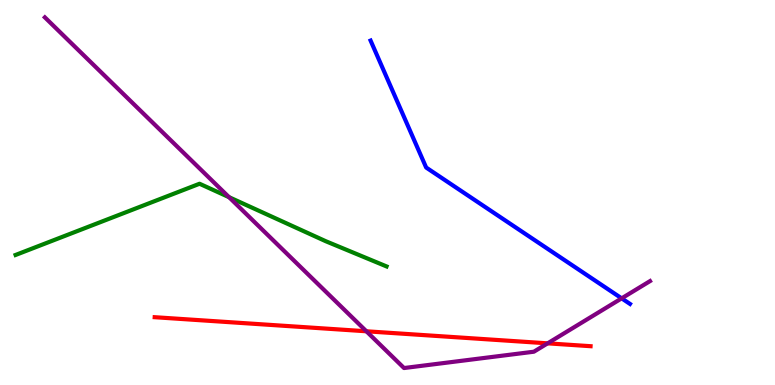[{'lines': ['blue', 'red'], 'intersections': []}, {'lines': ['green', 'red'], 'intersections': []}, {'lines': ['purple', 'red'], 'intersections': [{'x': 4.73, 'y': 1.4}, {'x': 7.07, 'y': 1.08}]}, {'lines': ['blue', 'green'], 'intersections': []}, {'lines': ['blue', 'purple'], 'intersections': [{'x': 8.02, 'y': 2.25}]}, {'lines': ['green', 'purple'], 'intersections': [{'x': 2.96, 'y': 4.88}]}]